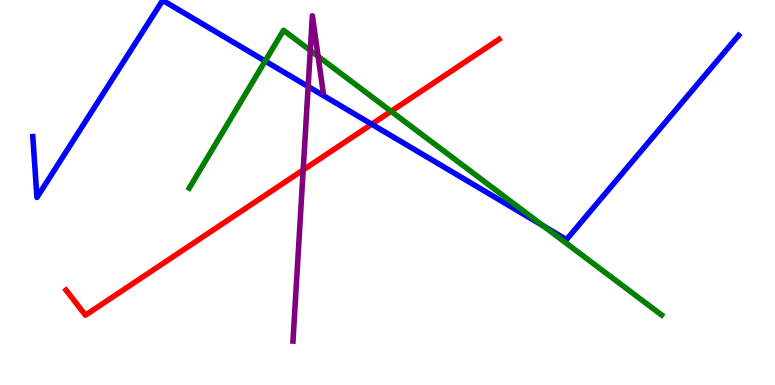[{'lines': ['blue', 'red'], 'intersections': [{'x': 4.8, 'y': 6.77}]}, {'lines': ['green', 'red'], 'intersections': [{'x': 5.05, 'y': 7.11}]}, {'lines': ['purple', 'red'], 'intersections': [{'x': 3.91, 'y': 5.59}]}, {'lines': ['blue', 'green'], 'intersections': [{'x': 3.42, 'y': 8.41}, {'x': 7.01, 'y': 4.14}]}, {'lines': ['blue', 'purple'], 'intersections': [{'x': 3.98, 'y': 7.75}]}, {'lines': ['green', 'purple'], 'intersections': [{'x': 4.0, 'y': 8.69}, {'x': 4.1, 'y': 8.54}]}]